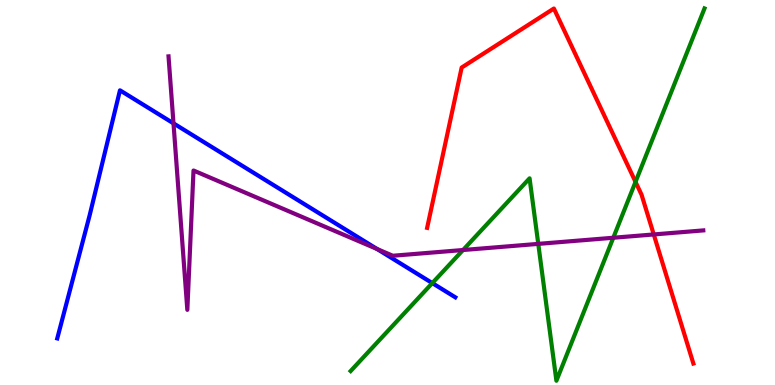[{'lines': ['blue', 'red'], 'intersections': []}, {'lines': ['green', 'red'], 'intersections': [{'x': 8.2, 'y': 5.28}]}, {'lines': ['purple', 'red'], 'intersections': [{'x': 8.44, 'y': 3.91}]}, {'lines': ['blue', 'green'], 'intersections': [{'x': 5.58, 'y': 2.65}]}, {'lines': ['blue', 'purple'], 'intersections': [{'x': 2.24, 'y': 6.8}, {'x': 4.87, 'y': 3.53}]}, {'lines': ['green', 'purple'], 'intersections': [{'x': 5.97, 'y': 3.51}, {'x': 6.95, 'y': 3.67}, {'x': 7.91, 'y': 3.82}]}]